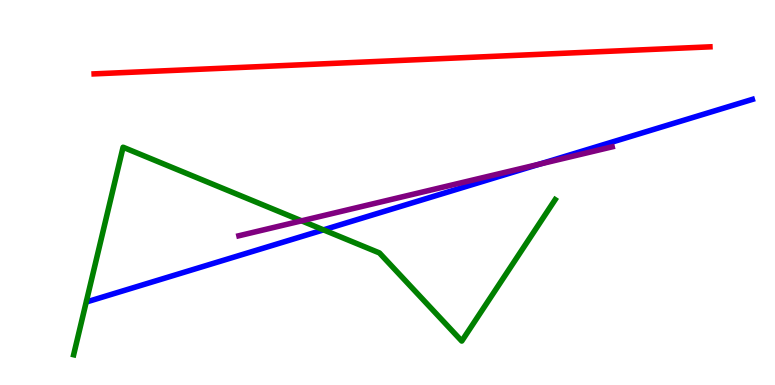[{'lines': ['blue', 'red'], 'intersections': []}, {'lines': ['green', 'red'], 'intersections': []}, {'lines': ['purple', 'red'], 'intersections': []}, {'lines': ['blue', 'green'], 'intersections': [{'x': 4.17, 'y': 4.03}]}, {'lines': ['blue', 'purple'], 'intersections': [{'x': 6.96, 'y': 5.74}]}, {'lines': ['green', 'purple'], 'intersections': [{'x': 3.89, 'y': 4.26}]}]